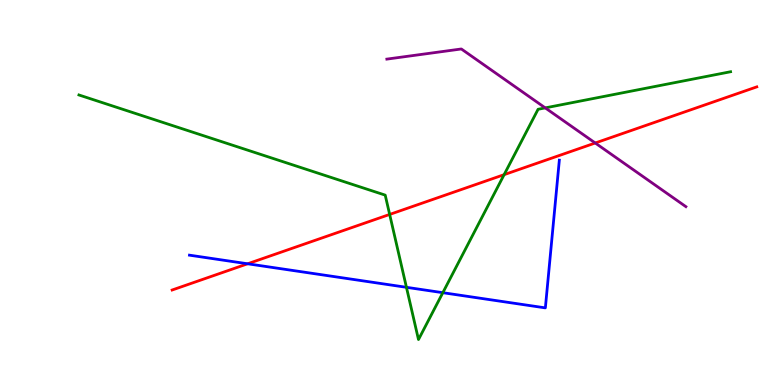[{'lines': ['blue', 'red'], 'intersections': [{'x': 3.2, 'y': 3.15}]}, {'lines': ['green', 'red'], 'intersections': [{'x': 5.03, 'y': 4.43}, {'x': 6.5, 'y': 5.46}]}, {'lines': ['purple', 'red'], 'intersections': [{'x': 7.68, 'y': 6.29}]}, {'lines': ['blue', 'green'], 'intersections': [{'x': 5.24, 'y': 2.54}, {'x': 5.71, 'y': 2.4}]}, {'lines': ['blue', 'purple'], 'intersections': []}, {'lines': ['green', 'purple'], 'intersections': [{'x': 7.04, 'y': 7.2}]}]